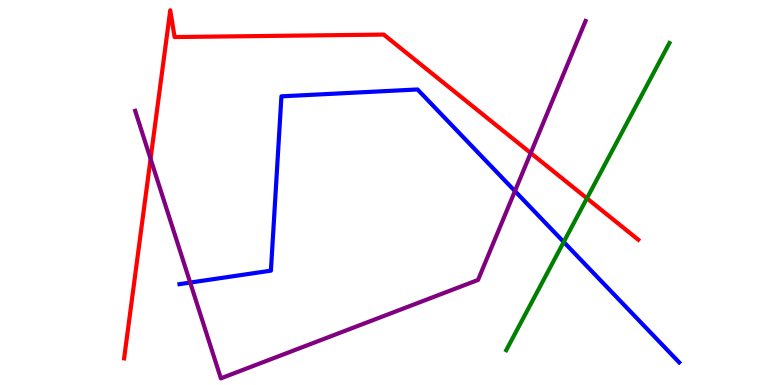[{'lines': ['blue', 'red'], 'intersections': []}, {'lines': ['green', 'red'], 'intersections': [{'x': 7.57, 'y': 4.85}]}, {'lines': ['purple', 'red'], 'intersections': [{'x': 1.94, 'y': 5.87}, {'x': 6.85, 'y': 6.03}]}, {'lines': ['blue', 'green'], 'intersections': [{'x': 7.27, 'y': 3.71}]}, {'lines': ['blue', 'purple'], 'intersections': [{'x': 2.45, 'y': 2.66}, {'x': 6.64, 'y': 5.04}]}, {'lines': ['green', 'purple'], 'intersections': []}]